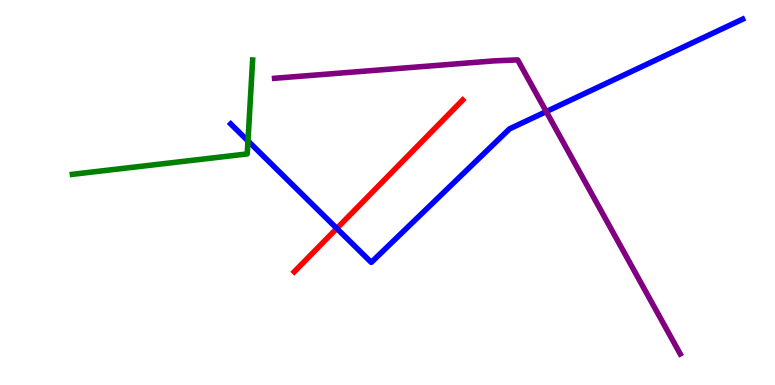[{'lines': ['blue', 'red'], 'intersections': [{'x': 4.35, 'y': 4.07}]}, {'lines': ['green', 'red'], 'intersections': []}, {'lines': ['purple', 'red'], 'intersections': []}, {'lines': ['blue', 'green'], 'intersections': [{'x': 3.2, 'y': 6.34}]}, {'lines': ['blue', 'purple'], 'intersections': [{'x': 7.05, 'y': 7.1}]}, {'lines': ['green', 'purple'], 'intersections': []}]